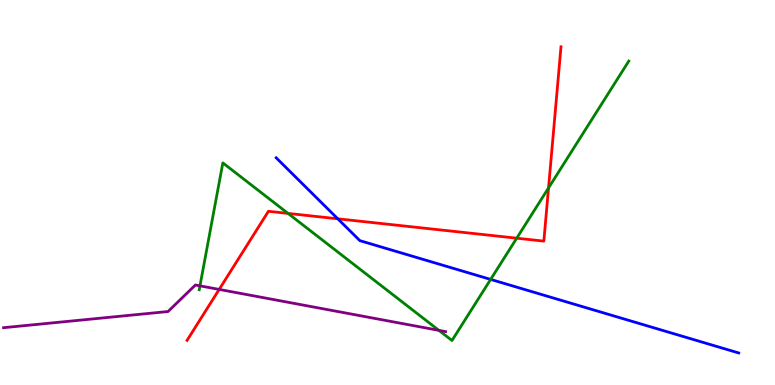[{'lines': ['blue', 'red'], 'intersections': [{'x': 4.36, 'y': 4.32}]}, {'lines': ['green', 'red'], 'intersections': [{'x': 3.72, 'y': 4.46}, {'x': 6.67, 'y': 3.81}, {'x': 7.08, 'y': 5.12}]}, {'lines': ['purple', 'red'], 'intersections': [{'x': 2.83, 'y': 2.48}]}, {'lines': ['blue', 'green'], 'intersections': [{'x': 6.33, 'y': 2.74}]}, {'lines': ['blue', 'purple'], 'intersections': []}, {'lines': ['green', 'purple'], 'intersections': [{'x': 2.58, 'y': 2.58}, {'x': 5.66, 'y': 1.42}]}]